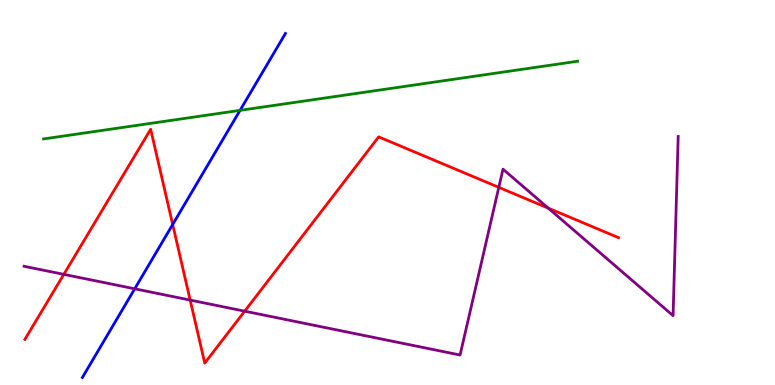[{'lines': ['blue', 'red'], 'intersections': [{'x': 2.23, 'y': 4.17}]}, {'lines': ['green', 'red'], 'intersections': []}, {'lines': ['purple', 'red'], 'intersections': [{'x': 0.823, 'y': 2.87}, {'x': 2.45, 'y': 2.21}, {'x': 3.16, 'y': 1.92}, {'x': 6.44, 'y': 5.13}, {'x': 7.07, 'y': 4.59}]}, {'lines': ['blue', 'green'], 'intersections': [{'x': 3.1, 'y': 7.13}]}, {'lines': ['blue', 'purple'], 'intersections': [{'x': 1.74, 'y': 2.5}]}, {'lines': ['green', 'purple'], 'intersections': []}]